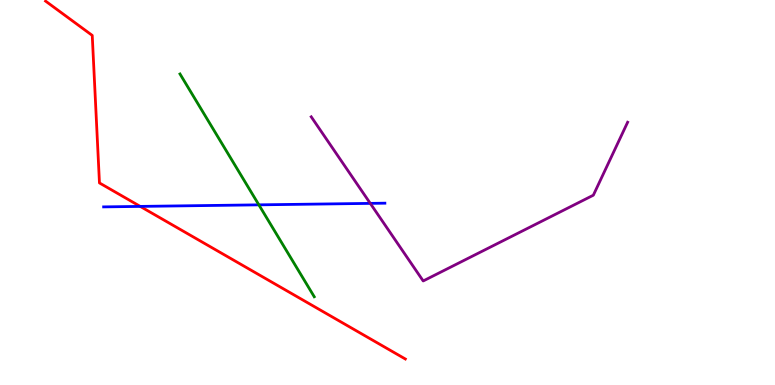[{'lines': ['blue', 'red'], 'intersections': [{'x': 1.81, 'y': 4.64}]}, {'lines': ['green', 'red'], 'intersections': []}, {'lines': ['purple', 'red'], 'intersections': []}, {'lines': ['blue', 'green'], 'intersections': [{'x': 3.34, 'y': 4.68}]}, {'lines': ['blue', 'purple'], 'intersections': [{'x': 4.78, 'y': 4.72}]}, {'lines': ['green', 'purple'], 'intersections': []}]